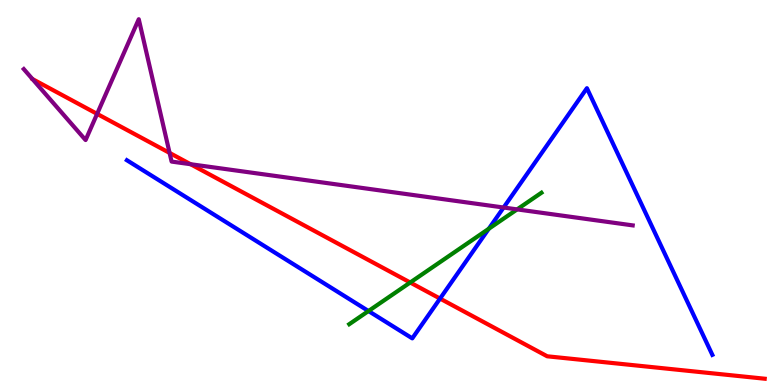[{'lines': ['blue', 'red'], 'intersections': [{'x': 5.68, 'y': 2.24}]}, {'lines': ['green', 'red'], 'intersections': [{'x': 5.29, 'y': 2.66}]}, {'lines': ['purple', 'red'], 'intersections': [{'x': 1.25, 'y': 7.04}, {'x': 2.19, 'y': 6.03}, {'x': 2.46, 'y': 5.73}]}, {'lines': ['blue', 'green'], 'intersections': [{'x': 4.75, 'y': 1.92}, {'x': 6.31, 'y': 4.06}]}, {'lines': ['blue', 'purple'], 'intersections': [{'x': 6.5, 'y': 4.61}]}, {'lines': ['green', 'purple'], 'intersections': [{'x': 6.67, 'y': 4.56}]}]